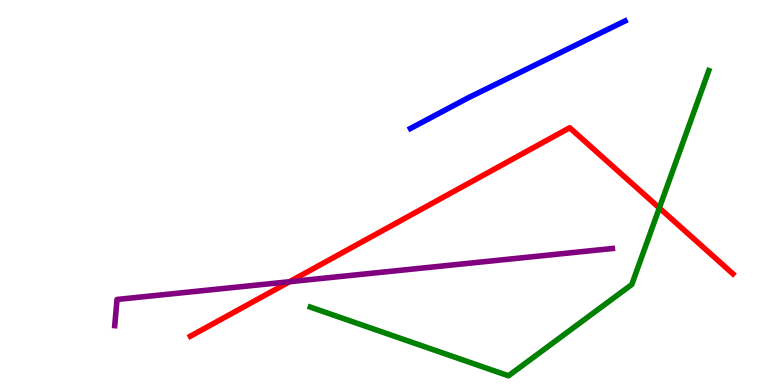[{'lines': ['blue', 'red'], 'intersections': []}, {'lines': ['green', 'red'], 'intersections': [{'x': 8.51, 'y': 4.6}]}, {'lines': ['purple', 'red'], 'intersections': [{'x': 3.74, 'y': 2.68}]}, {'lines': ['blue', 'green'], 'intersections': []}, {'lines': ['blue', 'purple'], 'intersections': []}, {'lines': ['green', 'purple'], 'intersections': []}]